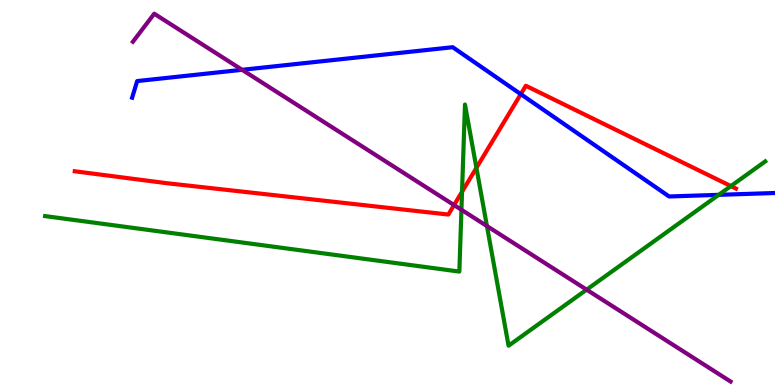[{'lines': ['blue', 'red'], 'intersections': [{'x': 6.72, 'y': 7.55}]}, {'lines': ['green', 'red'], 'intersections': [{'x': 5.96, 'y': 5.02}, {'x': 6.15, 'y': 5.64}, {'x': 9.43, 'y': 5.17}]}, {'lines': ['purple', 'red'], 'intersections': [{'x': 5.86, 'y': 4.67}]}, {'lines': ['blue', 'green'], 'intersections': [{'x': 9.27, 'y': 4.94}]}, {'lines': ['blue', 'purple'], 'intersections': [{'x': 3.12, 'y': 8.19}]}, {'lines': ['green', 'purple'], 'intersections': [{'x': 5.95, 'y': 4.55}, {'x': 6.28, 'y': 4.13}, {'x': 7.57, 'y': 2.48}]}]